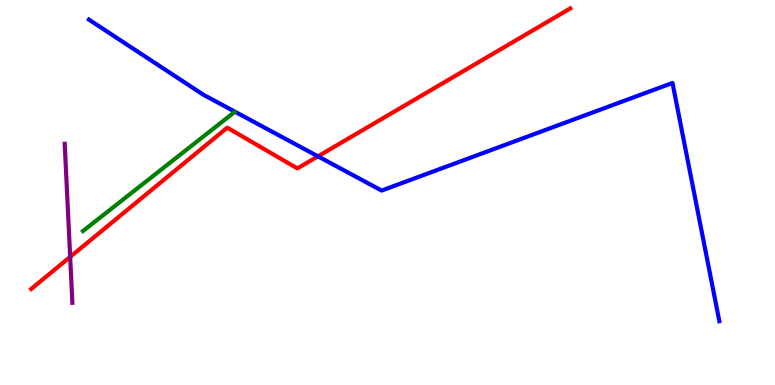[{'lines': ['blue', 'red'], 'intersections': [{'x': 4.1, 'y': 5.94}]}, {'lines': ['green', 'red'], 'intersections': []}, {'lines': ['purple', 'red'], 'intersections': [{'x': 0.905, 'y': 3.33}]}, {'lines': ['blue', 'green'], 'intersections': []}, {'lines': ['blue', 'purple'], 'intersections': []}, {'lines': ['green', 'purple'], 'intersections': []}]